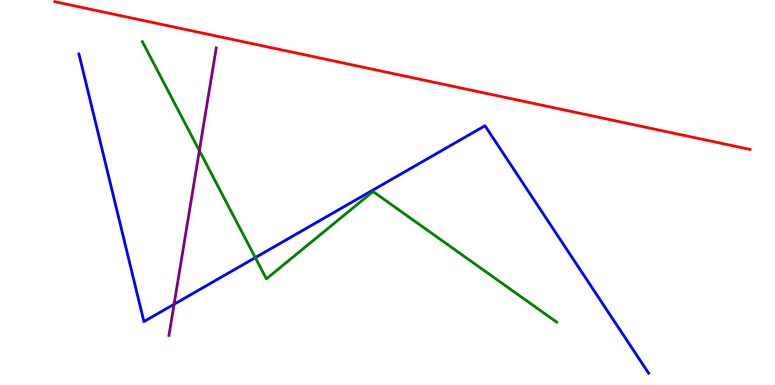[{'lines': ['blue', 'red'], 'intersections': []}, {'lines': ['green', 'red'], 'intersections': []}, {'lines': ['purple', 'red'], 'intersections': []}, {'lines': ['blue', 'green'], 'intersections': [{'x': 3.29, 'y': 3.31}]}, {'lines': ['blue', 'purple'], 'intersections': [{'x': 2.25, 'y': 2.1}]}, {'lines': ['green', 'purple'], 'intersections': [{'x': 2.57, 'y': 6.09}]}]